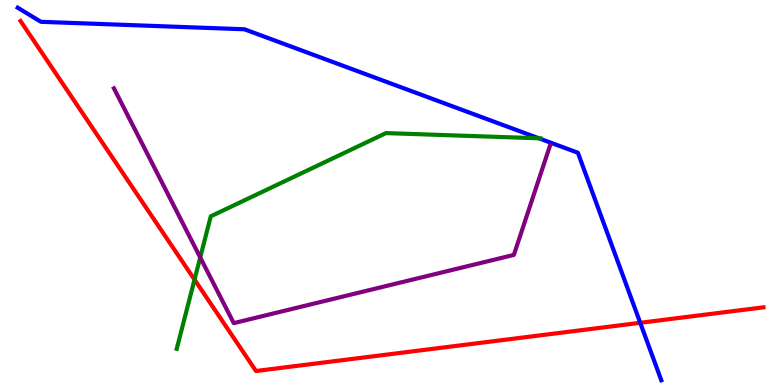[{'lines': ['blue', 'red'], 'intersections': [{'x': 8.26, 'y': 1.62}]}, {'lines': ['green', 'red'], 'intersections': [{'x': 2.51, 'y': 2.74}]}, {'lines': ['purple', 'red'], 'intersections': []}, {'lines': ['blue', 'green'], 'intersections': [{'x': 6.95, 'y': 6.41}]}, {'lines': ['blue', 'purple'], 'intersections': []}, {'lines': ['green', 'purple'], 'intersections': [{'x': 2.58, 'y': 3.31}]}]